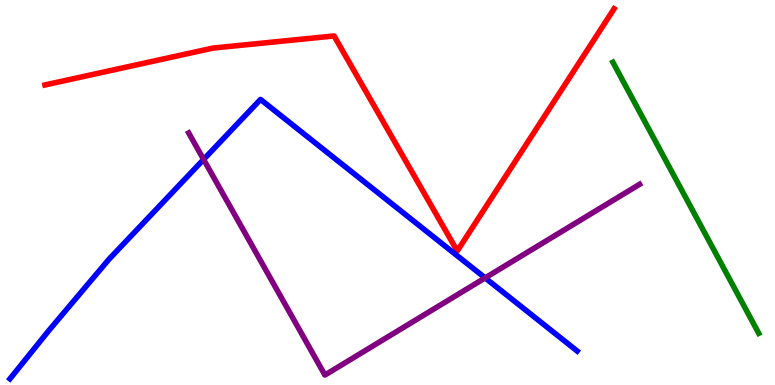[{'lines': ['blue', 'red'], 'intersections': []}, {'lines': ['green', 'red'], 'intersections': []}, {'lines': ['purple', 'red'], 'intersections': []}, {'lines': ['blue', 'green'], 'intersections': []}, {'lines': ['blue', 'purple'], 'intersections': [{'x': 2.63, 'y': 5.86}, {'x': 6.26, 'y': 2.78}]}, {'lines': ['green', 'purple'], 'intersections': []}]